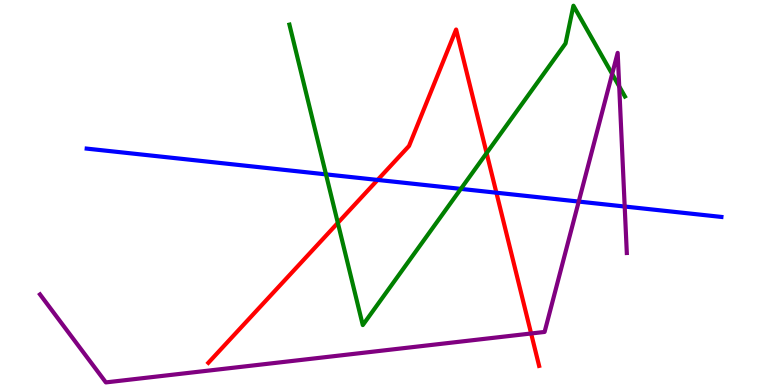[{'lines': ['blue', 'red'], 'intersections': [{'x': 4.87, 'y': 5.33}, {'x': 6.4, 'y': 4.99}]}, {'lines': ['green', 'red'], 'intersections': [{'x': 4.36, 'y': 4.21}, {'x': 6.28, 'y': 6.02}]}, {'lines': ['purple', 'red'], 'intersections': [{'x': 6.85, 'y': 1.34}]}, {'lines': ['blue', 'green'], 'intersections': [{'x': 4.21, 'y': 5.47}, {'x': 5.95, 'y': 5.09}]}, {'lines': ['blue', 'purple'], 'intersections': [{'x': 7.47, 'y': 4.76}, {'x': 8.06, 'y': 4.64}]}, {'lines': ['green', 'purple'], 'intersections': [{'x': 7.9, 'y': 8.08}, {'x': 7.99, 'y': 7.76}]}]